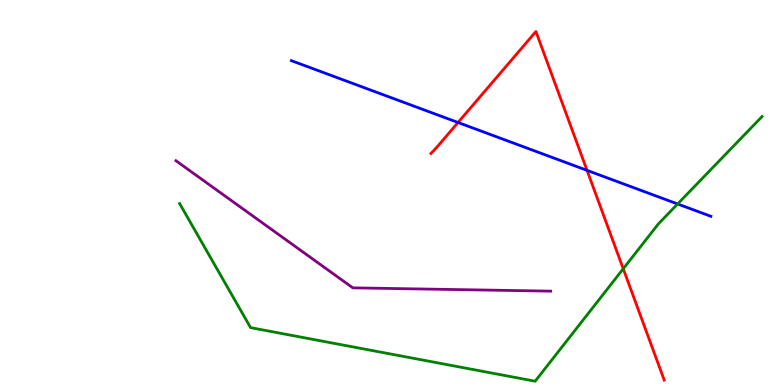[{'lines': ['blue', 'red'], 'intersections': [{'x': 5.91, 'y': 6.82}, {'x': 7.57, 'y': 5.58}]}, {'lines': ['green', 'red'], 'intersections': [{'x': 8.04, 'y': 3.02}]}, {'lines': ['purple', 'red'], 'intersections': []}, {'lines': ['blue', 'green'], 'intersections': [{'x': 8.74, 'y': 4.7}]}, {'lines': ['blue', 'purple'], 'intersections': []}, {'lines': ['green', 'purple'], 'intersections': []}]